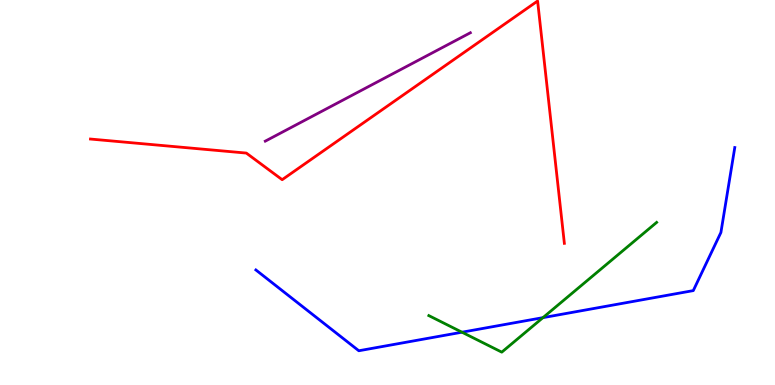[{'lines': ['blue', 'red'], 'intersections': []}, {'lines': ['green', 'red'], 'intersections': []}, {'lines': ['purple', 'red'], 'intersections': []}, {'lines': ['blue', 'green'], 'intersections': [{'x': 5.96, 'y': 1.37}, {'x': 7.01, 'y': 1.75}]}, {'lines': ['blue', 'purple'], 'intersections': []}, {'lines': ['green', 'purple'], 'intersections': []}]